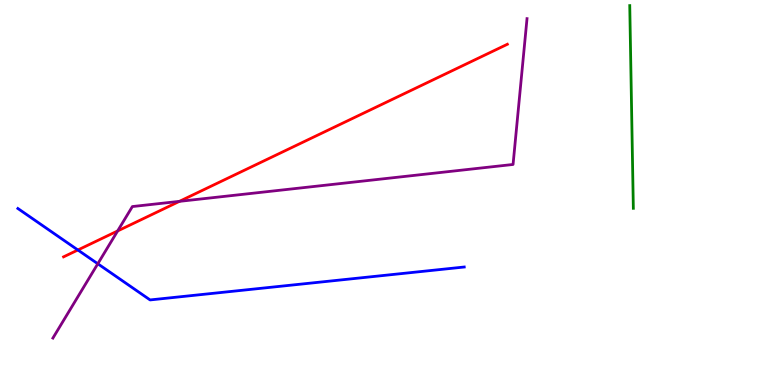[{'lines': ['blue', 'red'], 'intersections': [{'x': 1.0, 'y': 3.51}]}, {'lines': ['green', 'red'], 'intersections': []}, {'lines': ['purple', 'red'], 'intersections': [{'x': 1.52, 'y': 4.0}, {'x': 2.32, 'y': 4.77}]}, {'lines': ['blue', 'green'], 'intersections': []}, {'lines': ['blue', 'purple'], 'intersections': [{'x': 1.26, 'y': 3.15}]}, {'lines': ['green', 'purple'], 'intersections': []}]